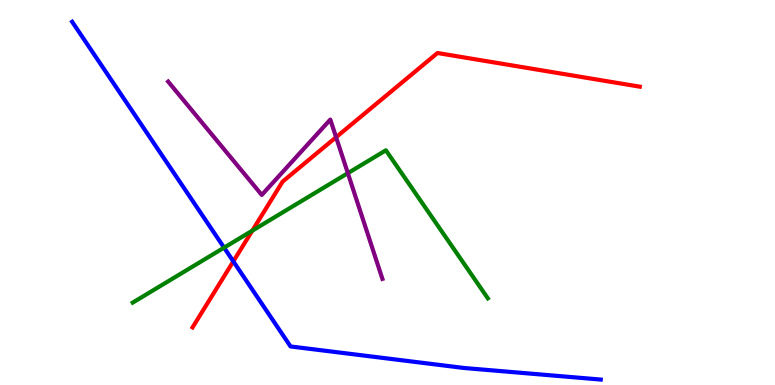[{'lines': ['blue', 'red'], 'intersections': [{'x': 3.01, 'y': 3.21}]}, {'lines': ['green', 'red'], 'intersections': [{'x': 3.26, 'y': 4.01}]}, {'lines': ['purple', 'red'], 'intersections': [{'x': 4.34, 'y': 6.44}]}, {'lines': ['blue', 'green'], 'intersections': [{'x': 2.89, 'y': 3.57}]}, {'lines': ['blue', 'purple'], 'intersections': []}, {'lines': ['green', 'purple'], 'intersections': [{'x': 4.49, 'y': 5.5}]}]